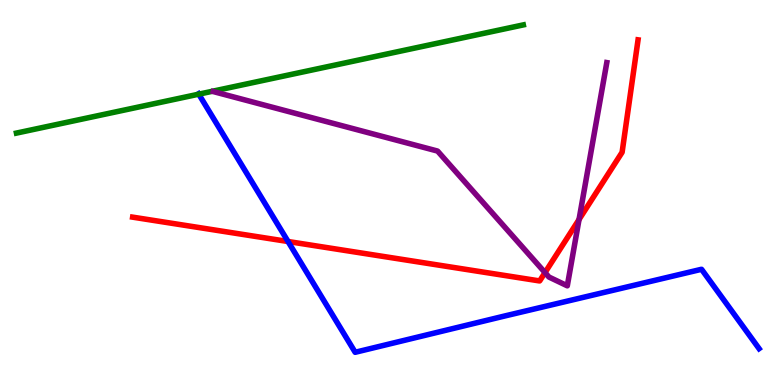[{'lines': ['blue', 'red'], 'intersections': [{'x': 3.72, 'y': 3.73}]}, {'lines': ['green', 'red'], 'intersections': []}, {'lines': ['purple', 'red'], 'intersections': [{'x': 7.03, 'y': 2.92}, {'x': 7.47, 'y': 4.3}]}, {'lines': ['blue', 'green'], 'intersections': [{'x': 2.56, 'y': 7.55}]}, {'lines': ['blue', 'purple'], 'intersections': []}, {'lines': ['green', 'purple'], 'intersections': []}]